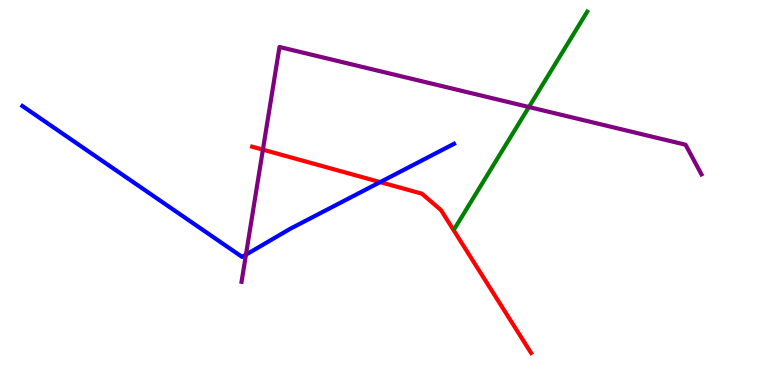[{'lines': ['blue', 'red'], 'intersections': [{'x': 4.91, 'y': 5.27}]}, {'lines': ['green', 'red'], 'intersections': []}, {'lines': ['purple', 'red'], 'intersections': [{'x': 3.39, 'y': 6.11}]}, {'lines': ['blue', 'green'], 'intersections': []}, {'lines': ['blue', 'purple'], 'intersections': [{'x': 3.17, 'y': 3.39}]}, {'lines': ['green', 'purple'], 'intersections': [{'x': 6.82, 'y': 7.22}]}]